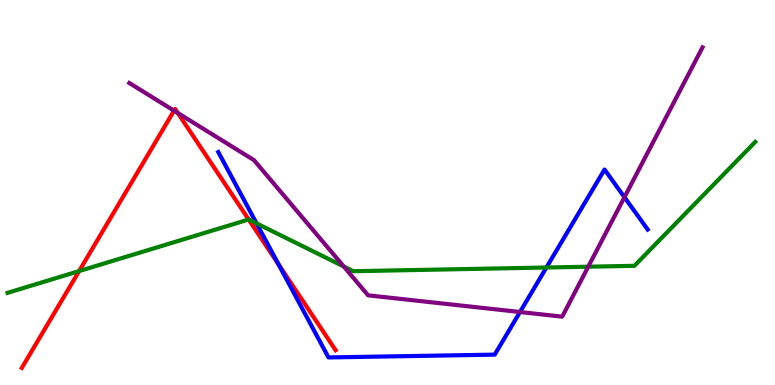[{'lines': ['blue', 'red'], 'intersections': [{'x': 3.6, 'y': 3.13}]}, {'lines': ['green', 'red'], 'intersections': [{'x': 1.02, 'y': 2.96}, {'x': 3.21, 'y': 4.3}]}, {'lines': ['purple', 'red'], 'intersections': [{'x': 2.25, 'y': 7.13}, {'x': 2.29, 'y': 7.06}]}, {'lines': ['blue', 'green'], 'intersections': [{'x': 3.31, 'y': 4.2}, {'x': 7.05, 'y': 3.05}]}, {'lines': ['blue', 'purple'], 'intersections': [{'x': 6.71, 'y': 1.9}, {'x': 8.06, 'y': 4.88}]}, {'lines': ['green', 'purple'], 'intersections': [{'x': 4.44, 'y': 3.08}, {'x': 7.59, 'y': 3.07}]}]